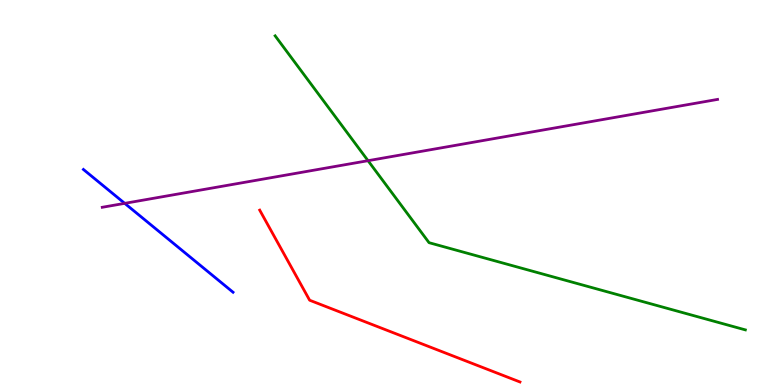[{'lines': ['blue', 'red'], 'intersections': []}, {'lines': ['green', 'red'], 'intersections': []}, {'lines': ['purple', 'red'], 'intersections': []}, {'lines': ['blue', 'green'], 'intersections': []}, {'lines': ['blue', 'purple'], 'intersections': [{'x': 1.61, 'y': 4.72}]}, {'lines': ['green', 'purple'], 'intersections': [{'x': 4.75, 'y': 5.83}]}]